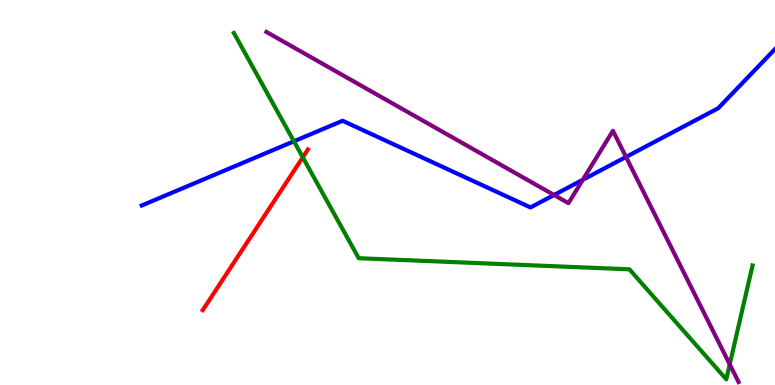[{'lines': ['blue', 'red'], 'intersections': []}, {'lines': ['green', 'red'], 'intersections': [{'x': 3.91, 'y': 5.91}]}, {'lines': ['purple', 'red'], 'intersections': []}, {'lines': ['blue', 'green'], 'intersections': [{'x': 3.79, 'y': 6.33}]}, {'lines': ['blue', 'purple'], 'intersections': [{'x': 7.15, 'y': 4.94}, {'x': 7.52, 'y': 5.33}, {'x': 8.08, 'y': 5.92}]}, {'lines': ['green', 'purple'], 'intersections': [{'x': 9.42, 'y': 0.537}]}]